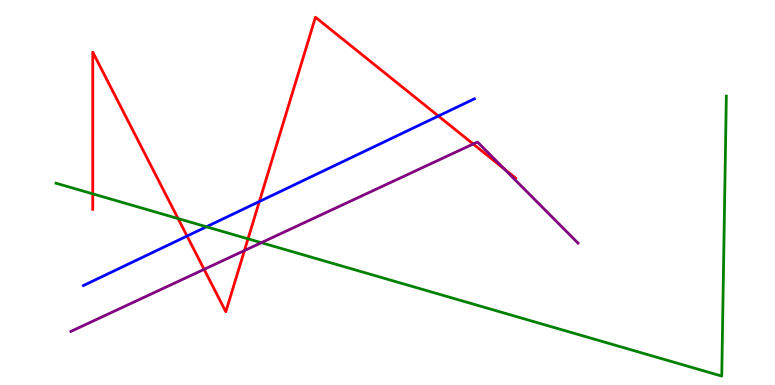[{'lines': ['blue', 'red'], 'intersections': [{'x': 2.41, 'y': 3.87}, {'x': 3.35, 'y': 4.77}, {'x': 5.66, 'y': 6.99}]}, {'lines': ['green', 'red'], 'intersections': [{'x': 1.2, 'y': 4.96}, {'x': 2.3, 'y': 4.32}, {'x': 3.2, 'y': 3.8}]}, {'lines': ['purple', 'red'], 'intersections': [{'x': 2.63, 'y': 3.0}, {'x': 3.15, 'y': 3.49}, {'x': 6.11, 'y': 6.26}, {'x': 6.51, 'y': 5.61}]}, {'lines': ['blue', 'green'], 'intersections': [{'x': 2.66, 'y': 4.11}]}, {'lines': ['blue', 'purple'], 'intersections': []}, {'lines': ['green', 'purple'], 'intersections': [{'x': 3.37, 'y': 3.7}]}]